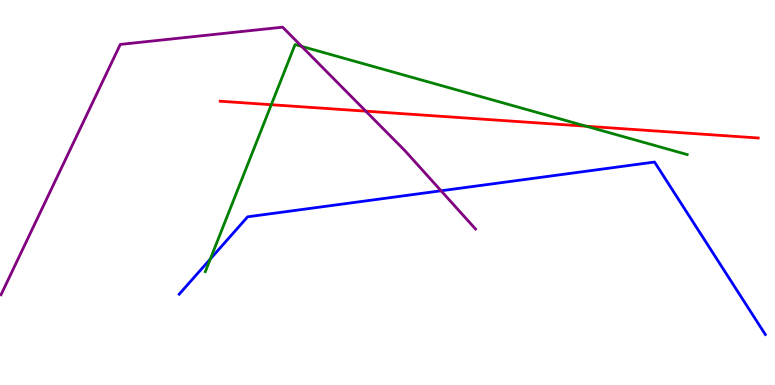[{'lines': ['blue', 'red'], 'intersections': []}, {'lines': ['green', 'red'], 'intersections': [{'x': 3.5, 'y': 7.28}, {'x': 7.56, 'y': 6.72}]}, {'lines': ['purple', 'red'], 'intersections': [{'x': 4.72, 'y': 7.11}]}, {'lines': ['blue', 'green'], 'intersections': [{'x': 2.71, 'y': 3.27}]}, {'lines': ['blue', 'purple'], 'intersections': [{'x': 5.69, 'y': 5.04}]}, {'lines': ['green', 'purple'], 'intersections': [{'x': 3.89, 'y': 8.8}]}]